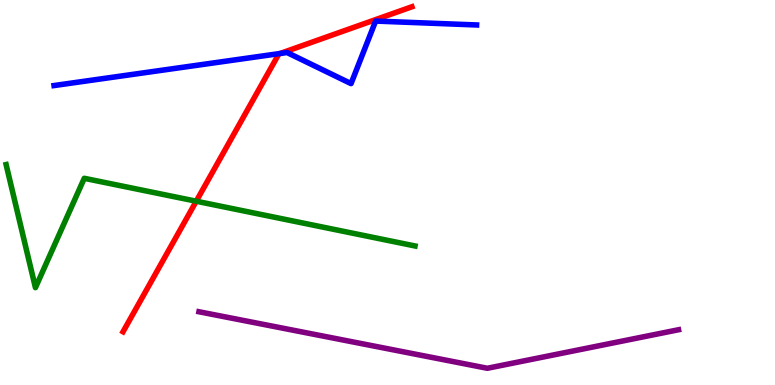[{'lines': ['blue', 'red'], 'intersections': [{'x': 3.61, 'y': 8.61}]}, {'lines': ['green', 'red'], 'intersections': [{'x': 2.53, 'y': 4.77}]}, {'lines': ['purple', 'red'], 'intersections': []}, {'lines': ['blue', 'green'], 'intersections': []}, {'lines': ['blue', 'purple'], 'intersections': []}, {'lines': ['green', 'purple'], 'intersections': []}]